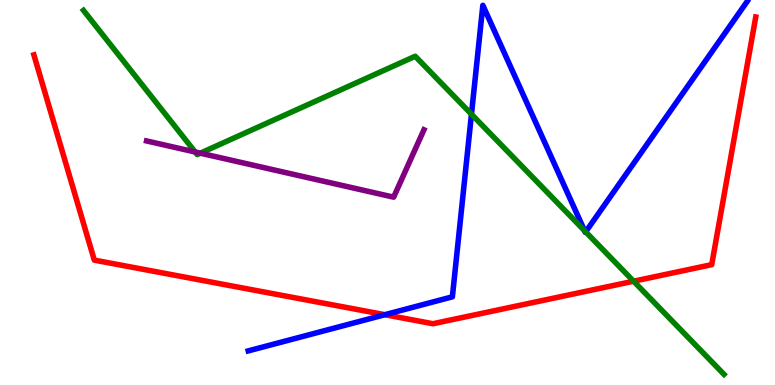[{'lines': ['blue', 'red'], 'intersections': [{'x': 4.97, 'y': 1.83}]}, {'lines': ['green', 'red'], 'intersections': [{'x': 8.18, 'y': 2.7}]}, {'lines': ['purple', 'red'], 'intersections': []}, {'lines': ['blue', 'green'], 'intersections': [{'x': 6.08, 'y': 7.03}, {'x': 7.54, 'y': 4.01}, {'x': 7.56, 'y': 3.98}]}, {'lines': ['blue', 'purple'], 'intersections': []}, {'lines': ['green', 'purple'], 'intersections': [{'x': 2.52, 'y': 6.05}, {'x': 2.58, 'y': 6.02}]}]